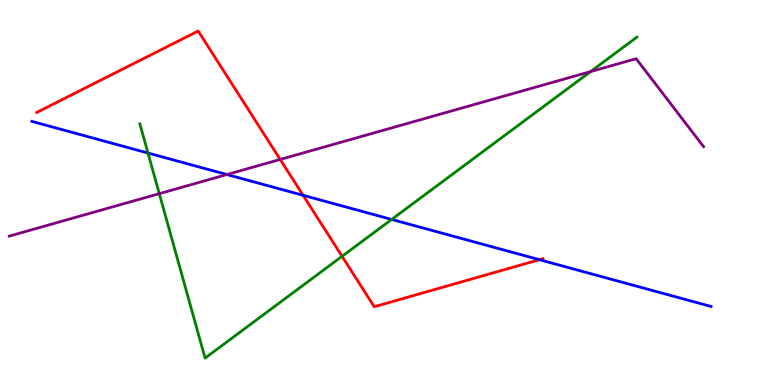[{'lines': ['blue', 'red'], 'intersections': [{'x': 3.91, 'y': 4.93}, {'x': 6.96, 'y': 3.25}]}, {'lines': ['green', 'red'], 'intersections': [{'x': 4.41, 'y': 3.34}]}, {'lines': ['purple', 'red'], 'intersections': [{'x': 3.62, 'y': 5.86}]}, {'lines': ['blue', 'green'], 'intersections': [{'x': 1.91, 'y': 6.03}, {'x': 5.05, 'y': 4.3}]}, {'lines': ['blue', 'purple'], 'intersections': [{'x': 2.93, 'y': 5.47}]}, {'lines': ['green', 'purple'], 'intersections': [{'x': 2.06, 'y': 4.97}, {'x': 7.62, 'y': 8.14}]}]